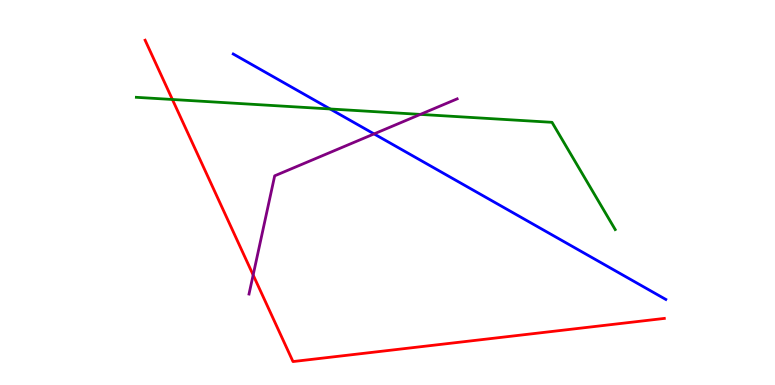[{'lines': ['blue', 'red'], 'intersections': []}, {'lines': ['green', 'red'], 'intersections': [{'x': 2.22, 'y': 7.42}]}, {'lines': ['purple', 'red'], 'intersections': [{'x': 3.27, 'y': 2.86}]}, {'lines': ['blue', 'green'], 'intersections': [{'x': 4.26, 'y': 7.17}]}, {'lines': ['blue', 'purple'], 'intersections': [{'x': 4.83, 'y': 6.52}]}, {'lines': ['green', 'purple'], 'intersections': [{'x': 5.42, 'y': 7.03}]}]